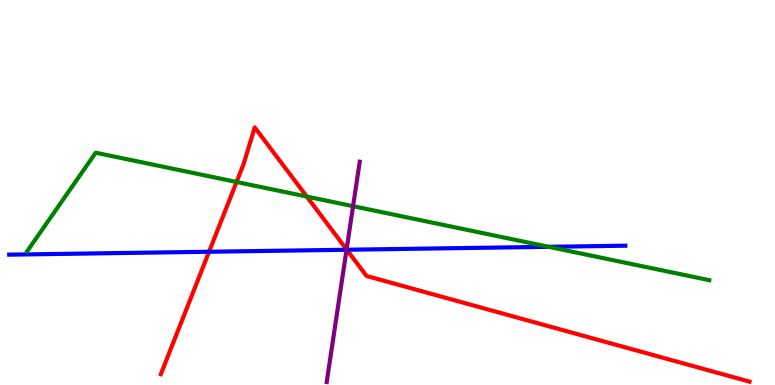[{'lines': ['blue', 'red'], 'intersections': [{'x': 2.7, 'y': 3.46}, {'x': 4.47, 'y': 3.51}]}, {'lines': ['green', 'red'], 'intersections': [{'x': 3.05, 'y': 5.27}, {'x': 3.96, 'y': 4.89}]}, {'lines': ['purple', 'red'], 'intersections': [{'x': 4.47, 'y': 3.52}]}, {'lines': ['blue', 'green'], 'intersections': [{'x': 7.08, 'y': 3.59}]}, {'lines': ['blue', 'purple'], 'intersections': [{'x': 4.47, 'y': 3.51}]}, {'lines': ['green', 'purple'], 'intersections': [{'x': 4.56, 'y': 4.64}]}]